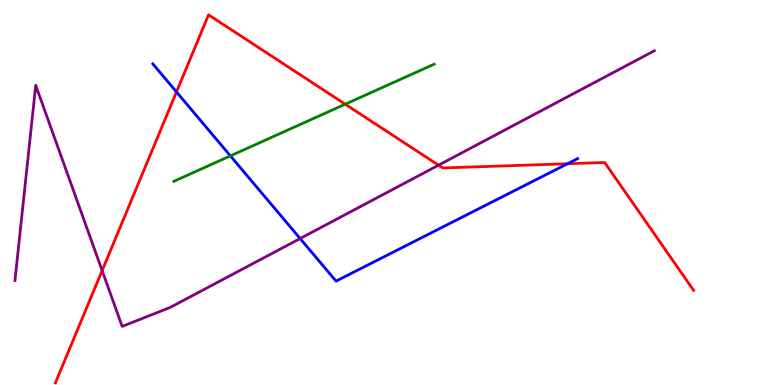[{'lines': ['blue', 'red'], 'intersections': [{'x': 2.28, 'y': 7.61}, {'x': 7.32, 'y': 5.75}]}, {'lines': ['green', 'red'], 'intersections': [{'x': 4.45, 'y': 7.29}]}, {'lines': ['purple', 'red'], 'intersections': [{'x': 1.32, 'y': 2.97}, {'x': 5.66, 'y': 5.71}]}, {'lines': ['blue', 'green'], 'intersections': [{'x': 2.97, 'y': 5.95}]}, {'lines': ['blue', 'purple'], 'intersections': [{'x': 3.87, 'y': 3.8}]}, {'lines': ['green', 'purple'], 'intersections': []}]